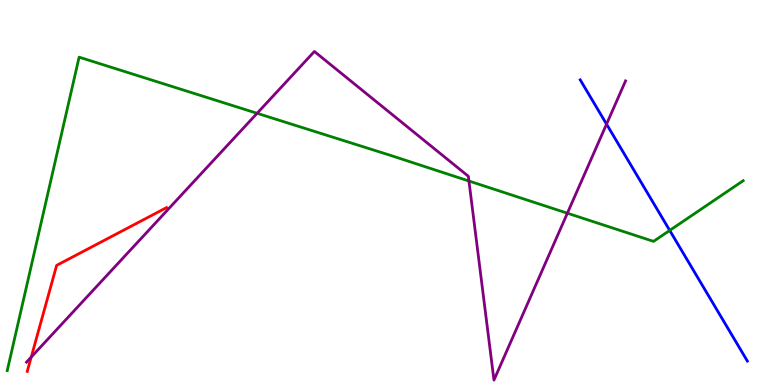[{'lines': ['blue', 'red'], 'intersections': []}, {'lines': ['green', 'red'], 'intersections': []}, {'lines': ['purple', 'red'], 'intersections': [{'x': 0.403, 'y': 0.725}]}, {'lines': ['blue', 'green'], 'intersections': [{'x': 8.64, 'y': 4.01}]}, {'lines': ['blue', 'purple'], 'intersections': [{'x': 7.83, 'y': 6.78}]}, {'lines': ['green', 'purple'], 'intersections': [{'x': 3.32, 'y': 7.06}, {'x': 6.05, 'y': 5.3}, {'x': 7.32, 'y': 4.46}]}]